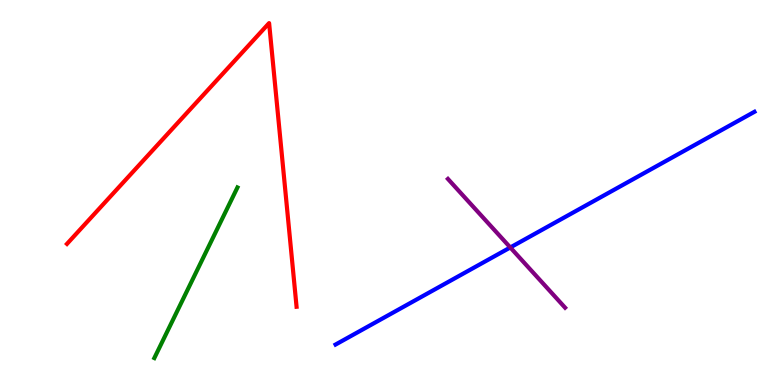[{'lines': ['blue', 'red'], 'intersections': []}, {'lines': ['green', 'red'], 'intersections': []}, {'lines': ['purple', 'red'], 'intersections': []}, {'lines': ['blue', 'green'], 'intersections': []}, {'lines': ['blue', 'purple'], 'intersections': [{'x': 6.58, 'y': 3.57}]}, {'lines': ['green', 'purple'], 'intersections': []}]